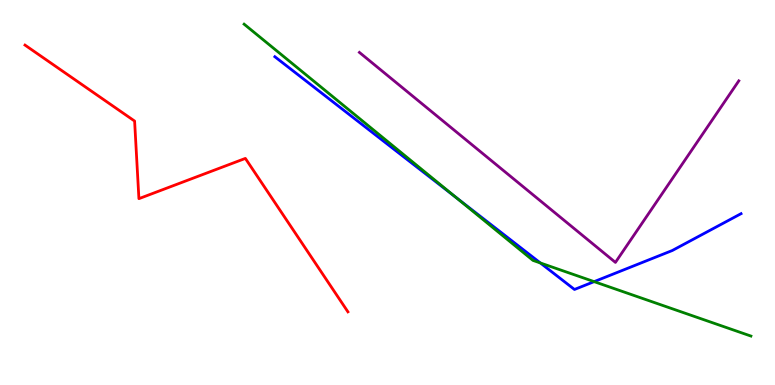[{'lines': ['blue', 'red'], 'intersections': []}, {'lines': ['green', 'red'], 'intersections': []}, {'lines': ['purple', 'red'], 'intersections': []}, {'lines': ['blue', 'green'], 'intersections': [{'x': 5.88, 'y': 4.88}, {'x': 6.97, 'y': 3.17}, {'x': 7.67, 'y': 2.68}]}, {'lines': ['blue', 'purple'], 'intersections': []}, {'lines': ['green', 'purple'], 'intersections': []}]